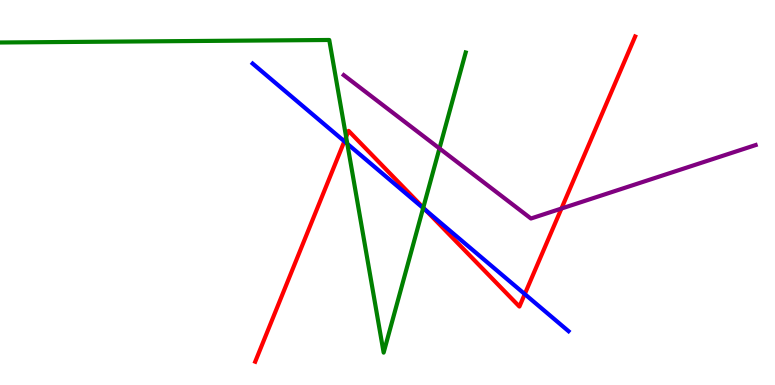[{'lines': ['blue', 'red'], 'intersections': [{'x': 4.44, 'y': 6.33}, {'x': 5.49, 'y': 4.54}, {'x': 6.77, 'y': 2.36}]}, {'lines': ['green', 'red'], 'intersections': [{'x': 4.47, 'y': 6.44}, {'x': 5.46, 'y': 4.61}]}, {'lines': ['purple', 'red'], 'intersections': [{'x': 7.24, 'y': 4.58}]}, {'lines': ['blue', 'green'], 'intersections': [{'x': 4.48, 'y': 6.27}, {'x': 5.46, 'y': 4.6}]}, {'lines': ['blue', 'purple'], 'intersections': []}, {'lines': ['green', 'purple'], 'intersections': [{'x': 5.67, 'y': 6.14}]}]